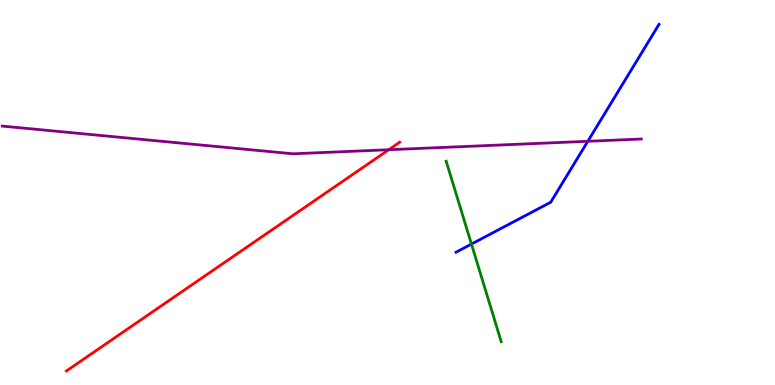[{'lines': ['blue', 'red'], 'intersections': []}, {'lines': ['green', 'red'], 'intersections': []}, {'lines': ['purple', 'red'], 'intersections': [{'x': 5.02, 'y': 6.11}]}, {'lines': ['blue', 'green'], 'intersections': [{'x': 6.08, 'y': 3.66}]}, {'lines': ['blue', 'purple'], 'intersections': [{'x': 7.58, 'y': 6.33}]}, {'lines': ['green', 'purple'], 'intersections': []}]